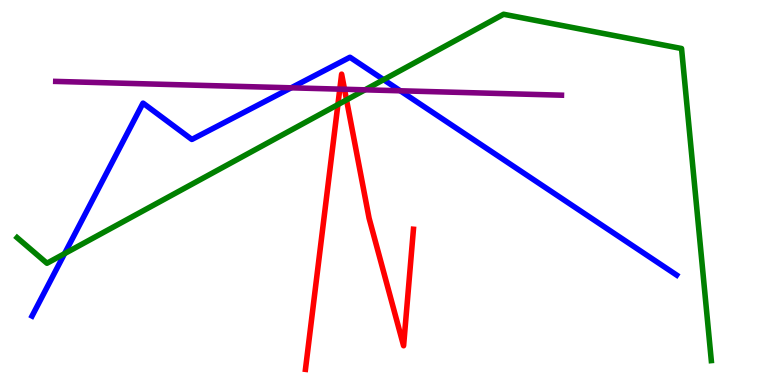[{'lines': ['blue', 'red'], 'intersections': []}, {'lines': ['green', 'red'], 'intersections': [{'x': 4.36, 'y': 7.28}, {'x': 4.47, 'y': 7.41}]}, {'lines': ['purple', 'red'], 'intersections': [{'x': 4.38, 'y': 7.68}, {'x': 4.45, 'y': 7.68}]}, {'lines': ['blue', 'green'], 'intersections': [{'x': 0.833, 'y': 3.41}, {'x': 4.95, 'y': 7.93}]}, {'lines': ['blue', 'purple'], 'intersections': [{'x': 3.76, 'y': 7.72}, {'x': 5.16, 'y': 7.64}]}, {'lines': ['green', 'purple'], 'intersections': [{'x': 4.71, 'y': 7.67}]}]